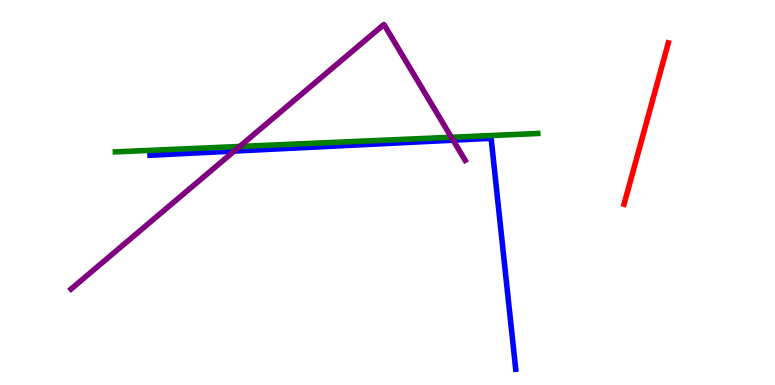[{'lines': ['blue', 'red'], 'intersections': []}, {'lines': ['green', 'red'], 'intersections': []}, {'lines': ['purple', 'red'], 'intersections': []}, {'lines': ['blue', 'green'], 'intersections': []}, {'lines': ['blue', 'purple'], 'intersections': [{'x': 3.02, 'y': 6.08}, {'x': 5.85, 'y': 6.36}]}, {'lines': ['green', 'purple'], 'intersections': [{'x': 3.09, 'y': 6.2}, {'x': 5.82, 'y': 6.43}]}]